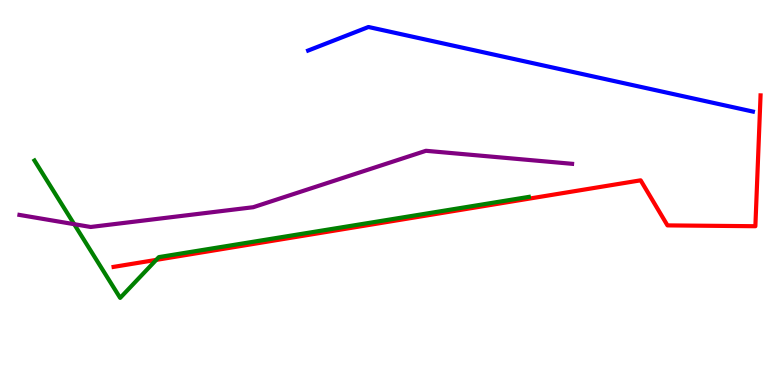[{'lines': ['blue', 'red'], 'intersections': []}, {'lines': ['green', 'red'], 'intersections': [{'x': 2.02, 'y': 3.25}]}, {'lines': ['purple', 'red'], 'intersections': []}, {'lines': ['blue', 'green'], 'intersections': []}, {'lines': ['blue', 'purple'], 'intersections': []}, {'lines': ['green', 'purple'], 'intersections': [{'x': 0.957, 'y': 4.18}]}]